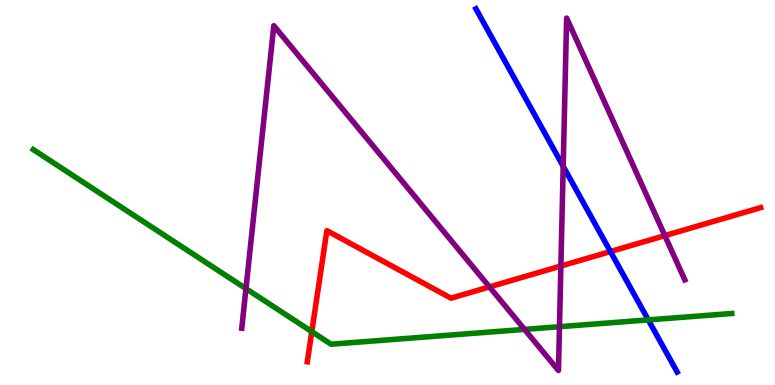[{'lines': ['blue', 'red'], 'intersections': [{'x': 7.88, 'y': 3.47}]}, {'lines': ['green', 'red'], 'intersections': [{'x': 4.02, 'y': 1.39}]}, {'lines': ['purple', 'red'], 'intersections': [{'x': 6.32, 'y': 2.55}, {'x': 7.24, 'y': 3.09}, {'x': 8.58, 'y': 3.88}]}, {'lines': ['blue', 'green'], 'intersections': [{'x': 8.36, 'y': 1.69}]}, {'lines': ['blue', 'purple'], 'intersections': [{'x': 7.27, 'y': 5.68}]}, {'lines': ['green', 'purple'], 'intersections': [{'x': 3.17, 'y': 2.5}, {'x': 6.77, 'y': 1.44}, {'x': 7.22, 'y': 1.51}]}]